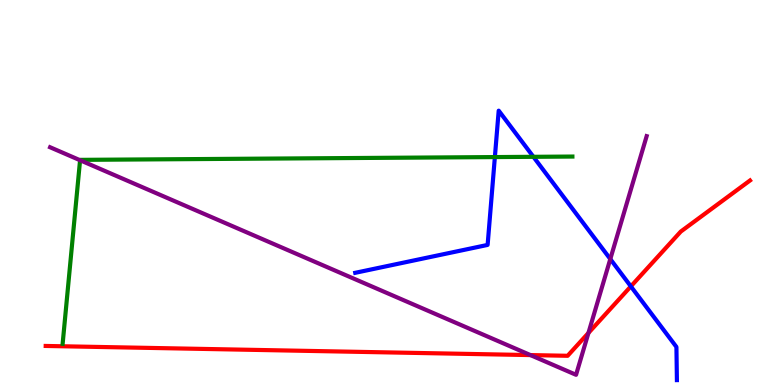[{'lines': ['blue', 'red'], 'intersections': [{'x': 8.14, 'y': 2.56}]}, {'lines': ['green', 'red'], 'intersections': []}, {'lines': ['purple', 'red'], 'intersections': [{'x': 6.84, 'y': 0.777}, {'x': 7.59, 'y': 1.35}]}, {'lines': ['blue', 'green'], 'intersections': [{'x': 6.39, 'y': 5.92}, {'x': 6.88, 'y': 5.93}]}, {'lines': ['blue', 'purple'], 'intersections': [{'x': 7.87, 'y': 3.27}]}, {'lines': ['green', 'purple'], 'intersections': [{'x': 1.03, 'y': 5.84}]}]